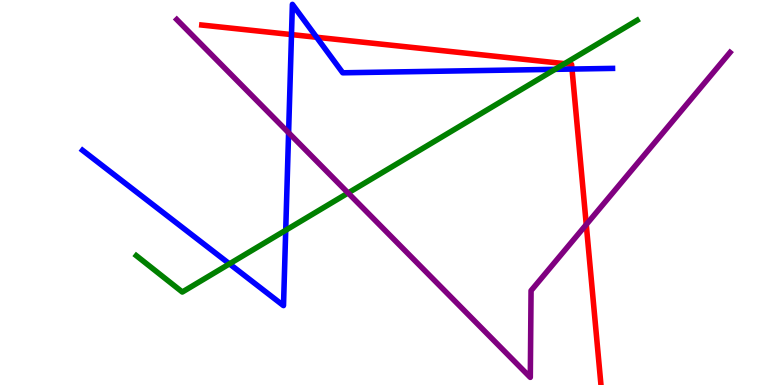[{'lines': ['blue', 'red'], 'intersections': [{'x': 3.76, 'y': 9.1}, {'x': 4.09, 'y': 9.03}, {'x': 7.38, 'y': 8.21}]}, {'lines': ['green', 'red'], 'intersections': [{'x': 7.28, 'y': 8.35}]}, {'lines': ['purple', 'red'], 'intersections': [{'x': 7.56, 'y': 4.17}]}, {'lines': ['blue', 'green'], 'intersections': [{'x': 2.96, 'y': 3.15}, {'x': 3.69, 'y': 4.02}, {'x': 7.16, 'y': 8.2}]}, {'lines': ['blue', 'purple'], 'intersections': [{'x': 3.72, 'y': 6.55}]}, {'lines': ['green', 'purple'], 'intersections': [{'x': 4.49, 'y': 4.99}]}]